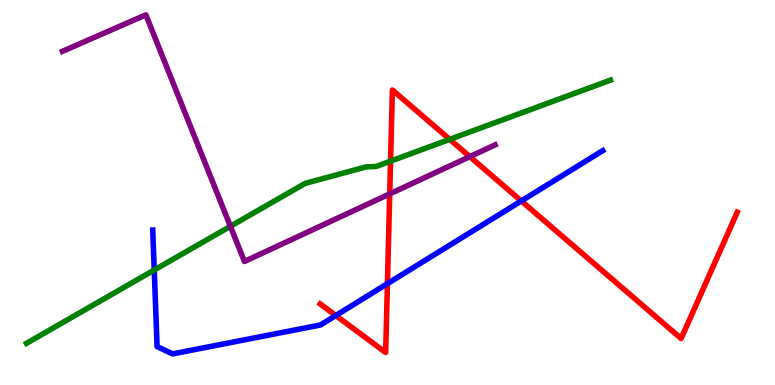[{'lines': ['blue', 'red'], 'intersections': [{'x': 4.33, 'y': 1.8}, {'x': 5.0, 'y': 2.63}, {'x': 6.73, 'y': 4.78}]}, {'lines': ['green', 'red'], 'intersections': [{'x': 5.04, 'y': 5.81}, {'x': 5.8, 'y': 6.38}]}, {'lines': ['purple', 'red'], 'intersections': [{'x': 5.03, 'y': 4.96}, {'x': 6.06, 'y': 5.93}]}, {'lines': ['blue', 'green'], 'intersections': [{'x': 1.99, 'y': 2.99}]}, {'lines': ['blue', 'purple'], 'intersections': []}, {'lines': ['green', 'purple'], 'intersections': [{'x': 2.97, 'y': 4.12}]}]